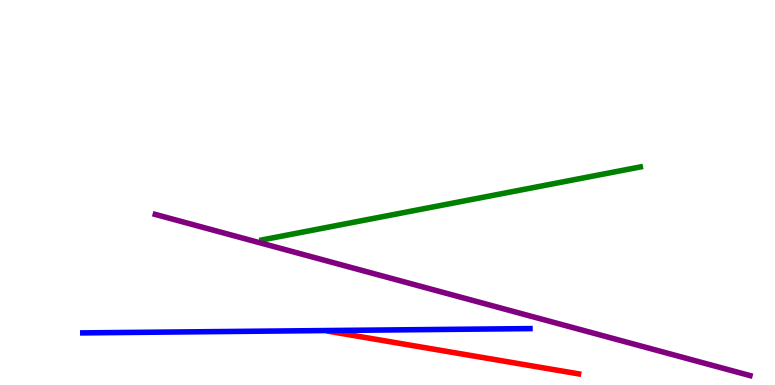[{'lines': ['blue', 'red'], 'intersections': []}, {'lines': ['green', 'red'], 'intersections': []}, {'lines': ['purple', 'red'], 'intersections': []}, {'lines': ['blue', 'green'], 'intersections': []}, {'lines': ['blue', 'purple'], 'intersections': []}, {'lines': ['green', 'purple'], 'intersections': []}]